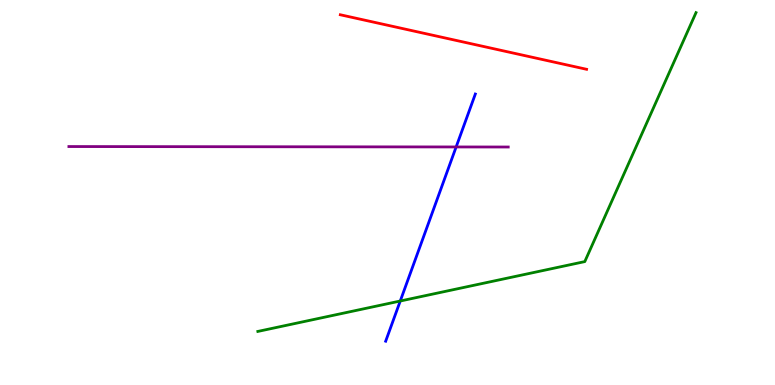[{'lines': ['blue', 'red'], 'intersections': []}, {'lines': ['green', 'red'], 'intersections': []}, {'lines': ['purple', 'red'], 'intersections': []}, {'lines': ['blue', 'green'], 'intersections': [{'x': 5.16, 'y': 2.18}]}, {'lines': ['blue', 'purple'], 'intersections': [{'x': 5.89, 'y': 6.18}]}, {'lines': ['green', 'purple'], 'intersections': []}]